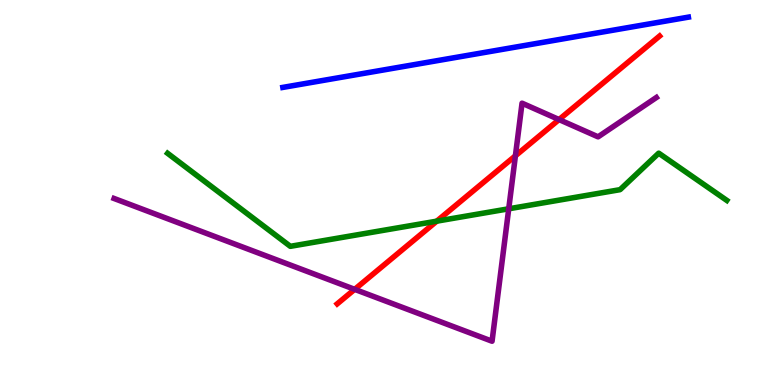[{'lines': ['blue', 'red'], 'intersections': []}, {'lines': ['green', 'red'], 'intersections': [{'x': 5.64, 'y': 4.26}]}, {'lines': ['purple', 'red'], 'intersections': [{'x': 4.58, 'y': 2.48}, {'x': 6.65, 'y': 5.95}, {'x': 7.21, 'y': 6.89}]}, {'lines': ['blue', 'green'], 'intersections': []}, {'lines': ['blue', 'purple'], 'intersections': []}, {'lines': ['green', 'purple'], 'intersections': [{'x': 6.56, 'y': 4.58}]}]